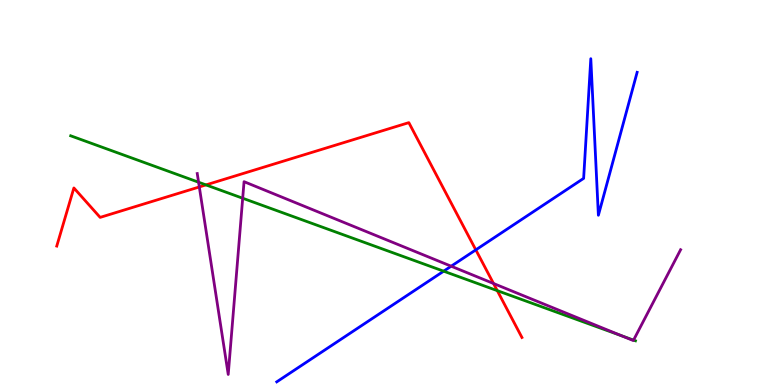[{'lines': ['blue', 'red'], 'intersections': [{'x': 6.14, 'y': 3.51}]}, {'lines': ['green', 'red'], 'intersections': [{'x': 2.66, 'y': 5.2}, {'x': 6.42, 'y': 2.45}]}, {'lines': ['purple', 'red'], 'intersections': [{'x': 2.57, 'y': 5.14}, {'x': 6.37, 'y': 2.64}]}, {'lines': ['blue', 'green'], 'intersections': [{'x': 5.72, 'y': 2.96}]}, {'lines': ['blue', 'purple'], 'intersections': [{'x': 5.82, 'y': 3.09}]}, {'lines': ['green', 'purple'], 'intersections': [{'x': 2.56, 'y': 5.27}, {'x': 3.13, 'y': 4.85}, {'x': 8.02, 'y': 1.28}, {'x': 8.17, 'y': 1.17}]}]